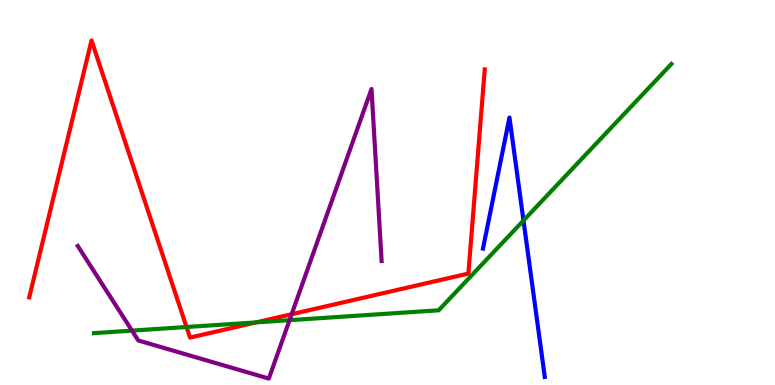[{'lines': ['blue', 'red'], 'intersections': []}, {'lines': ['green', 'red'], 'intersections': [{'x': 2.41, 'y': 1.51}, {'x': 3.31, 'y': 1.63}]}, {'lines': ['purple', 'red'], 'intersections': [{'x': 3.76, 'y': 1.84}]}, {'lines': ['blue', 'green'], 'intersections': [{'x': 6.75, 'y': 4.27}]}, {'lines': ['blue', 'purple'], 'intersections': []}, {'lines': ['green', 'purple'], 'intersections': [{'x': 1.7, 'y': 1.41}, {'x': 3.74, 'y': 1.68}]}]